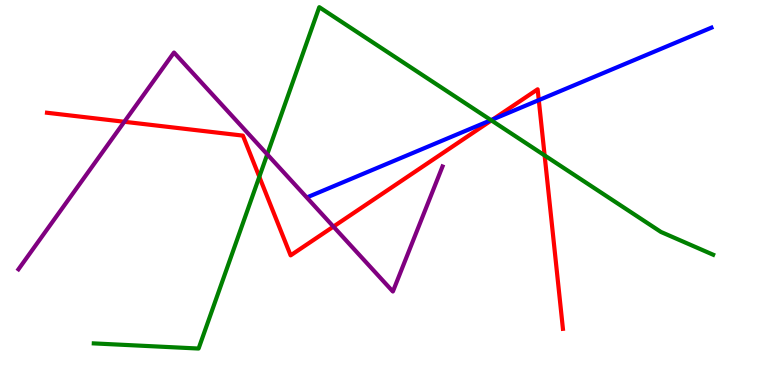[{'lines': ['blue', 'red'], 'intersections': [{'x': 6.36, 'y': 6.9}, {'x': 6.95, 'y': 7.4}]}, {'lines': ['green', 'red'], 'intersections': [{'x': 3.35, 'y': 5.41}, {'x': 6.34, 'y': 6.87}, {'x': 7.03, 'y': 5.96}]}, {'lines': ['purple', 'red'], 'intersections': [{'x': 1.6, 'y': 6.84}, {'x': 4.3, 'y': 4.11}]}, {'lines': ['blue', 'green'], 'intersections': [{'x': 6.34, 'y': 6.88}]}, {'lines': ['blue', 'purple'], 'intersections': []}, {'lines': ['green', 'purple'], 'intersections': [{'x': 3.45, 'y': 5.99}]}]